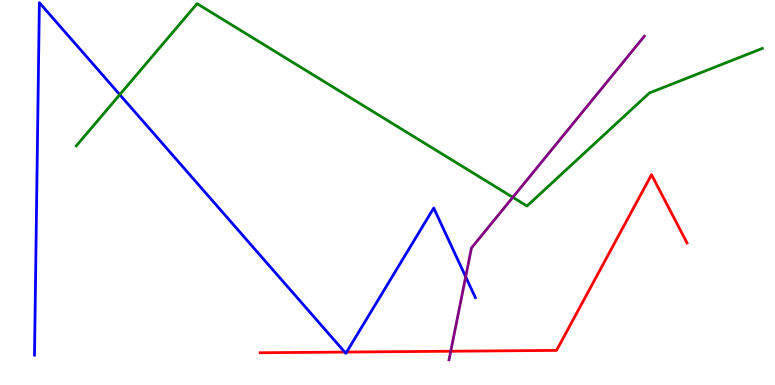[{'lines': ['blue', 'red'], 'intersections': [{'x': 4.45, 'y': 0.855}, {'x': 4.47, 'y': 0.856}]}, {'lines': ['green', 'red'], 'intersections': []}, {'lines': ['purple', 'red'], 'intersections': [{'x': 5.82, 'y': 0.877}]}, {'lines': ['blue', 'green'], 'intersections': [{'x': 1.55, 'y': 7.54}]}, {'lines': ['blue', 'purple'], 'intersections': [{'x': 6.01, 'y': 2.81}]}, {'lines': ['green', 'purple'], 'intersections': [{'x': 6.62, 'y': 4.87}]}]